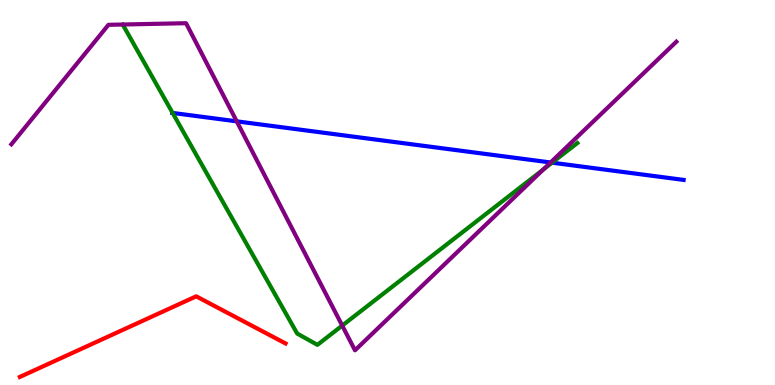[{'lines': ['blue', 'red'], 'intersections': []}, {'lines': ['green', 'red'], 'intersections': []}, {'lines': ['purple', 'red'], 'intersections': []}, {'lines': ['blue', 'green'], 'intersections': [{'x': 2.23, 'y': 7.07}, {'x': 7.12, 'y': 5.77}]}, {'lines': ['blue', 'purple'], 'intersections': [{'x': 3.05, 'y': 6.85}, {'x': 7.1, 'y': 5.78}]}, {'lines': ['green', 'purple'], 'intersections': [{'x': 4.42, 'y': 1.54}, {'x': 7.01, 'y': 5.6}]}]